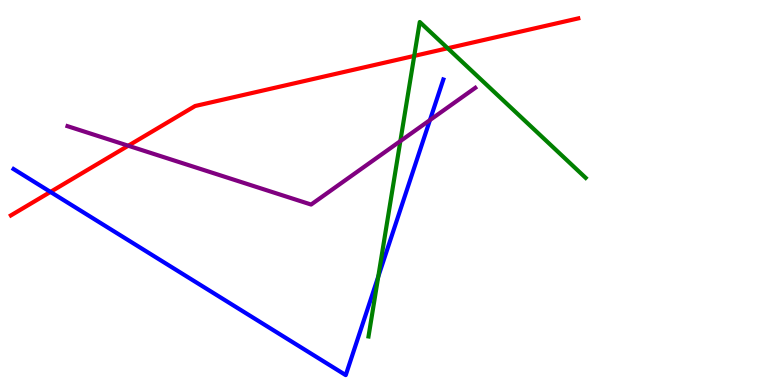[{'lines': ['blue', 'red'], 'intersections': [{'x': 0.651, 'y': 5.01}]}, {'lines': ['green', 'red'], 'intersections': [{'x': 5.34, 'y': 8.55}, {'x': 5.78, 'y': 8.75}]}, {'lines': ['purple', 'red'], 'intersections': [{'x': 1.65, 'y': 6.22}]}, {'lines': ['blue', 'green'], 'intersections': [{'x': 4.88, 'y': 2.81}]}, {'lines': ['blue', 'purple'], 'intersections': [{'x': 5.55, 'y': 6.88}]}, {'lines': ['green', 'purple'], 'intersections': [{'x': 5.17, 'y': 6.33}]}]